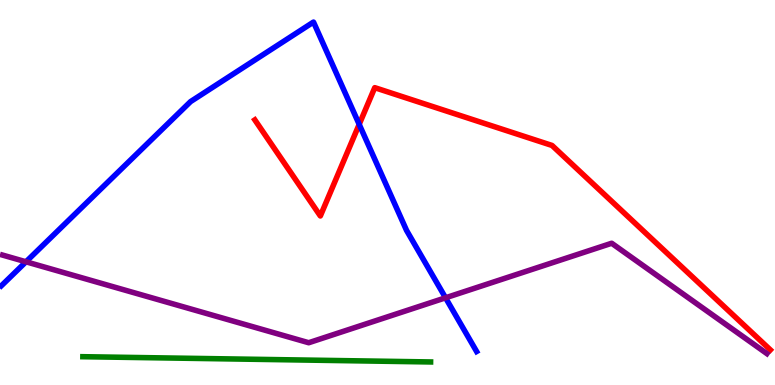[{'lines': ['blue', 'red'], 'intersections': [{'x': 4.63, 'y': 6.77}]}, {'lines': ['green', 'red'], 'intersections': []}, {'lines': ['purple', 'red'], 'intersections': []}, {'lines': ['blue', 'green'], 'intersections': []}, {'lines': ['blue', 'purple'], 'intersections': [{'x': 0.335, 'y': 3.2}, {'x': 5.75, 'y': 2.27}]}, {'lines': ['green', 'purple'], 'intersections': []}]